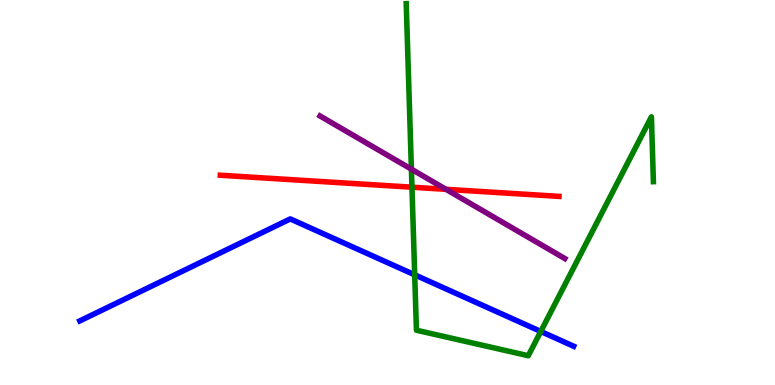[{'lines': ['blue', 'red'], 'intersections': []}, {'lines': ['green', 'red'], 'intersections': [{'x': 5.32, 'y': 5.14}]}, {'lines': ['purple', 'red'], 'intersections': [{'x': 5.75, 'y': 5.08}]}, {'lines': ['blue', 'green'], 'intersections': [{'x': 5.35, 'y': 2.86}, {'x': 6.98, 'y': 1.39}]}, {'lines': ['blue', 'purple'], 'intersections': []}, {'lines': ['green', 'purple'], 'intersections': [{'x': 5.31, 'y': 5.61}]}]